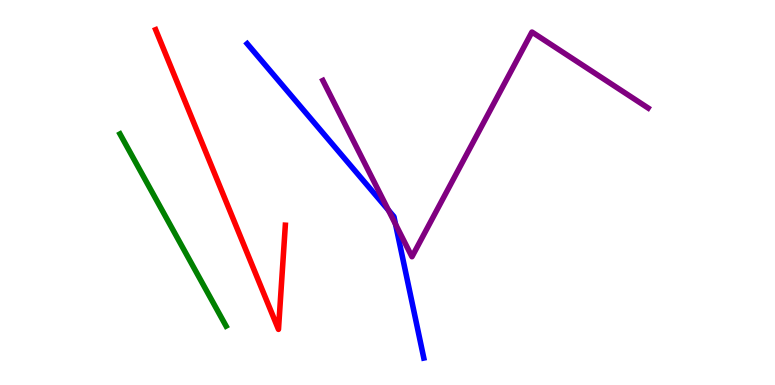[{'lines': ['blue', 'red'], 'intersections': []}, {'lines': ['green', 'red'], 'intersections': []}, {'lines': ['purple', 'red'], 'intersections': []}, {'lines': ['blue', 'green'], 'intersections': []}, {'lines': ['blue', 'purple'], 'intersections': [{'x': 5.01, 'y': 4.54}, {'x': 5.1, 'y': 4.18}]}, {'lines': ['green', 'purple'], 'intersections': []}]